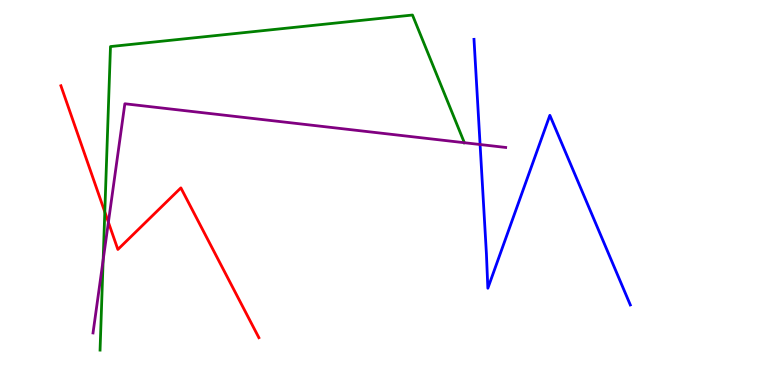[{'lines': ['blue', 'red'], 'intersections': []}, {'lines': ['green', 'red'], 'intersections': [{'x': 1.35, 'y': 4.5}]}, {'lines': ['purple', 'red'], 'intersections': [{'x': 1.4, 'y': 4.23}]}, {'lines': ['blue', 'green'], 'intersections': []}, {'lines': ['blue', 'purple'], 'intersections': [{'x': 6.19, 'y': 6.25}]}, {'lines': ['green', 'purple'], 'intersections': [{'x': 1.33, 'y': 3.25}, {'x': 5.99, 'y': 6.29}]}]